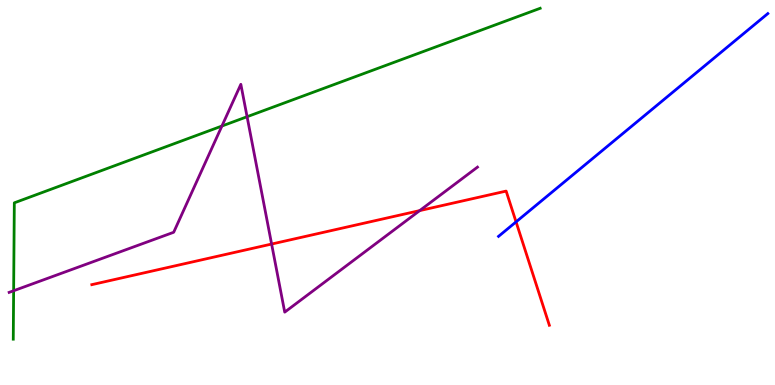[{'lines': ['blue', 'red'], 'intersections': [{'x': 6.66, 'y': 4.24}]}, {'lines': ['green', 'red'], 'intersections': []}, {'lines': ['purple', 'red'], 'intersections': [{'x': 3.5, 'y': 3.66}, {'x': 5.42, 'y': 4.53}]}, {'lines': ['blue', 'green'], 'intersections': []}, {'lines': ['blue', 'purple'], 'intersections': []}, {'lines': ['green', 'purple'], 'intersections': [{'x': 0.176, 'y': 2.45}, {'x': 2.86, 'y': 6.73}, {'x': 3.19, 'y': 6.97}]}]